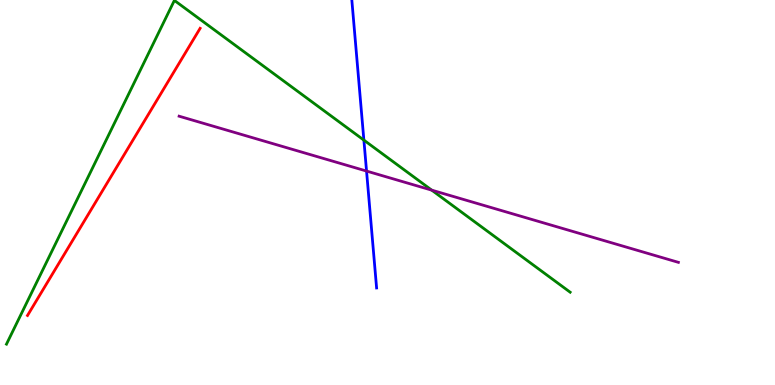[{'lines': ['blue', 'red'], 'intersections': []}, {'lines': ['green', 'red'], 'intersections': []}, {'lines': ['purple', 'red'], 'intersections': []}, {'lines': ['blue', 'green'], 'intersections': [{'x': 4.7, 'y': 6.36}]}, {'lines': ['blue', 'purple'], 'intersections': [{'x': 4.73, 'y': 5.56}]}, {'lines': ['green', 'purple'], 'intersections': [{'x': 5.57, 'y': 5.06}]}]